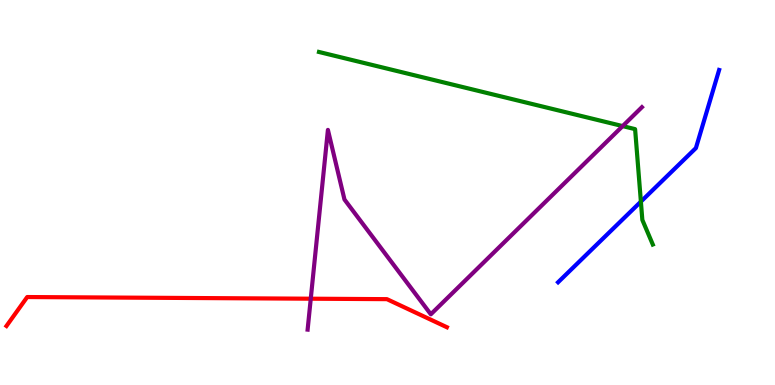[{'lines': ['blue', 'red'], 'intersections': []}, {'lines': ['green', 'red'], 'intersections': []}, {'lines': ['purple', 'red'], 'intersections': [{'x': 4.01, 'y': 2.24}]}, {'lines': ['blue', 'green'], 'intersections': [{'x': 8.27, 'y': 4.76}]}, {'lines': ['blue', 'purple'], 'intersections': []}, {'lines': ['green', 'purple'], 'intersections': [{'x': 8.03, 'y': 6.72}]}]